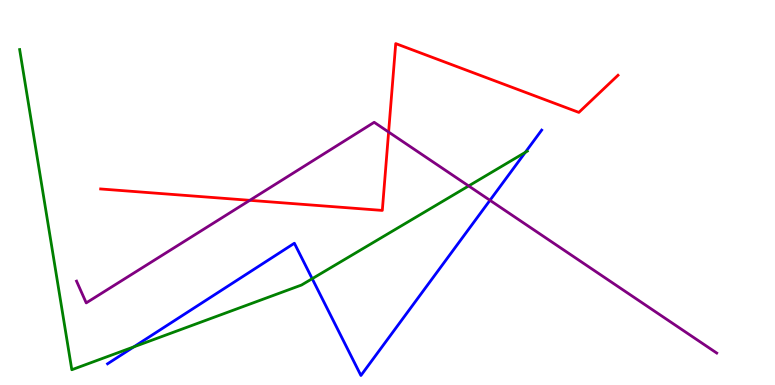[{'lines': ['blue', 'red'], 'intersections': []}, {'lines': ['green', 'red'], 'intersections': []}, {'lines': ['purple', 'red'], 'intersections': [{'x': 3.22, 'y': 4.8}, {'x': 5.01, 'y': 6.57}]}, {'lines': ['blue', 'green'], 'intersections': [{'x': 1.73, 'y': 0.99}, {'x': 4.03, 'y': 2.76}, {'x': 6.78, 'y': 6.04}]}, {'lines': ['blue', 'purple'], 'intersections': [{'x': 6.32, 'y': 4.8}]}, {'lines': ['green', 'purple'], 'intersections': [{'x': 6.05, 'y': 5.17}]}]